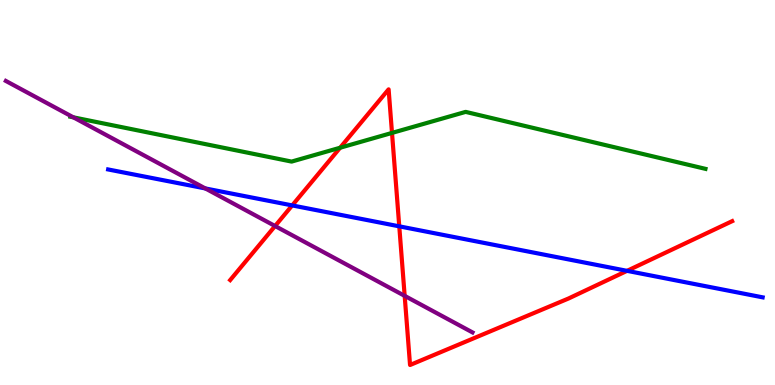[{'lines': ['blue', 'red'], 'intersections': [{'x': 3.77, 'y': 4.66}, {'x': 5.15, 'y': 4.12}, {'x': 8.09, 'y': 2.97}]}, {'lines': ['green', 'red'], 'intersections': [{'x': 4.39, 'y': 6.16}, {'x': 5.06, 'y': 6.55}]}, {'lines': ['purple', 'red'], 'intersections': [{'x': 3.55, 'y': 4.13}, {'x': 5.22, 'y': 2.32}]}, {'lines': ['blue', 'green'], 'intersections': []}, {'lines': ['blue', 'purple'], 'intersections': [{'x': 2.65, 'y': 5.11}]}, {'lines': ['green', 'purple'], 'intersections': [{'x': 0.947, 'y': 6.95}]}]